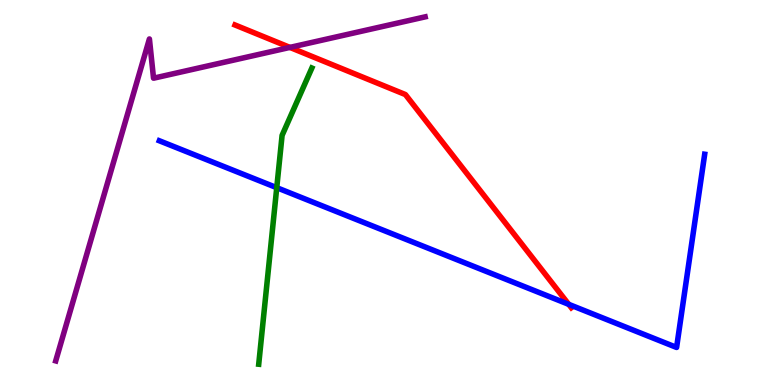[{'lines': ['blue', 'red'], 'intersections': [{'x': 7.34, 'y': 2.1}]}, {'lines': ['green', 'red'], 'intersections': []}, {'lines': ['purple', 'red'], 'intersections': [{'x': 3.74, 'y': 8.77}]}, {'lines': ['blue', 'green'], 'intersections': [{'x': 3.57, 'y': 5.13}]}, {'lines': ['blue', 'purple'], 'intersections': []}, {'lines': ['green', 'purple'], 'intersections': []}]